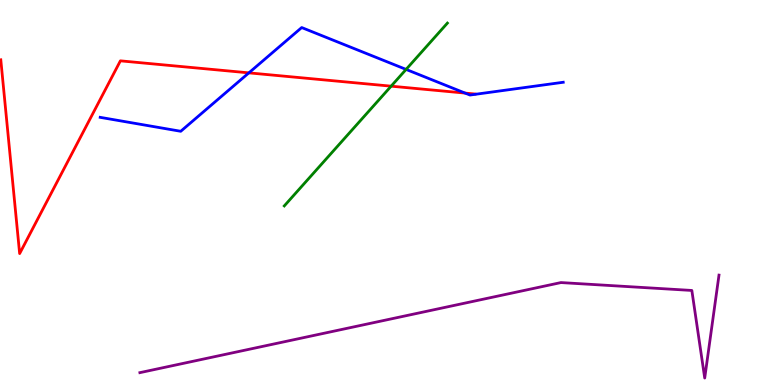[{'lines': ['blue', 'red'], 'intersections': [{'x': 3.21, 'y': 8.11}, {'x': 6.0, 'y': 7.58}]}, {'lines': ['green', 'red'], 'intersections': [{'x': 5.05, 'y': 7.76}]}, {'lines': ['purple', 'red'], 'intersections': []}, {'lines': ['blue', 'green'], 'intersections': [{'x': 5.24, 'y': 8.2}]}, {'lines': ['blue', 'purple'], 'intersections': []}, {'lines': ['green', 'purple'], 'intersections': []}]